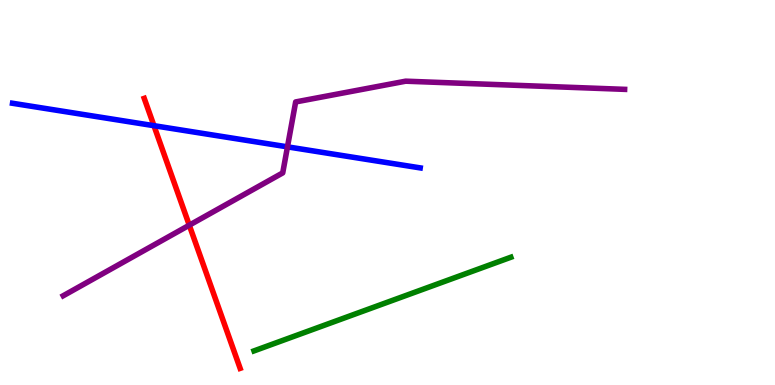[{'lines': ['blue', 'red'], 'intersections': [{'x': 1.99, 'y': 6.74}]}, {'lines': ['green', 'red'], 'intersections': []}, {'lines': ['purple', 'red'], 'intersections': [{'x': 2.44, 'y': 4.15}]}, {'lines': ['blue', 'green'], 'intersections': []}, {'lines': ['blue', 'purple'], 'intersections': [{'x': 3.71, 'y': 6.19}]}, {'lines': ['green', 'purple'], 'intersections': []}]